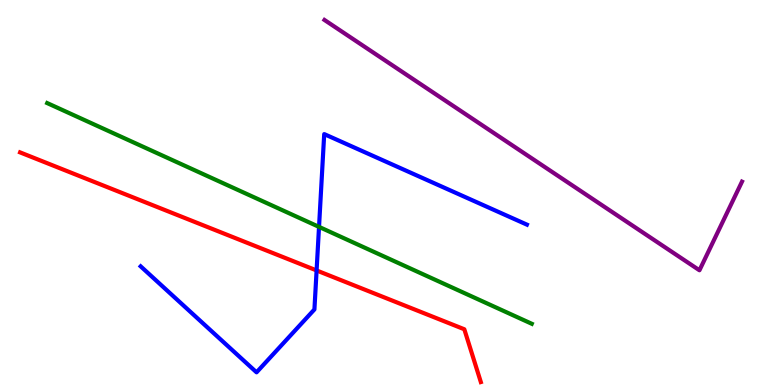[{'lines': ['blue', 'red'], 'intersections': [{'x': 4.09, 'y': 2.98}]}, {'lines': ['green', 'red'], 'intersections': []}, {'lines': ['purple', 'red'], 'intersections': []}, {'lines': ['blue', 'green'], 'intersections': [{'x': 4.12, 'y': 4.11}]}, {'lines': ['blue', 'purple'], 'intersections': []}, {'lines': ['green', 'purple'], 'intersections': []}]